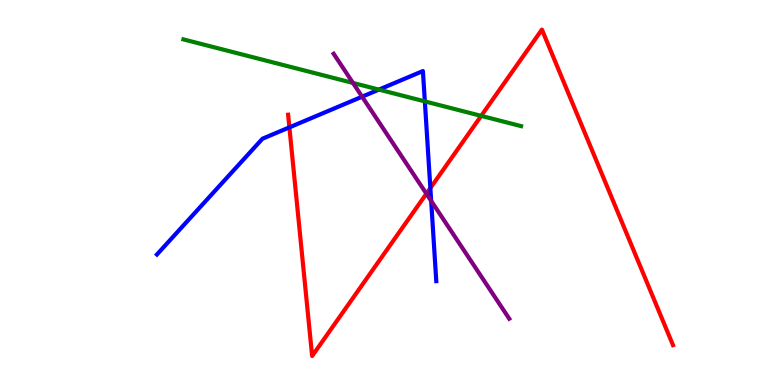[{'lines': ['blue', 'red'], 'intersections': [{'x': 3.73, 'y': 6.69}, {'x': 5.55, 'y': 5.12}]}, {'lines': ['green', 'red'], 'intersections': [{'x': 6.21, 'y': 6.99}]}, {'lines': ['purple', 'red'], 'intersections': [{'x': 5.5, 'y': 4.97}]}, {'lines': ['blue', 'green'], 'intersections': [{'x': 4.89, 'y': 7.67}, {'x': 5.48, 'y': 7.37}]}, {'lines': ['blue', 'purple'], 'intersections': [{'x': 4.67, 'y': 7.49}, {'x': 5.56, 'y': 4.78}]}, {'lines': ['green', 'purple'], 'intersections': [{'x': 4.55, 'y': 7.85}]}]